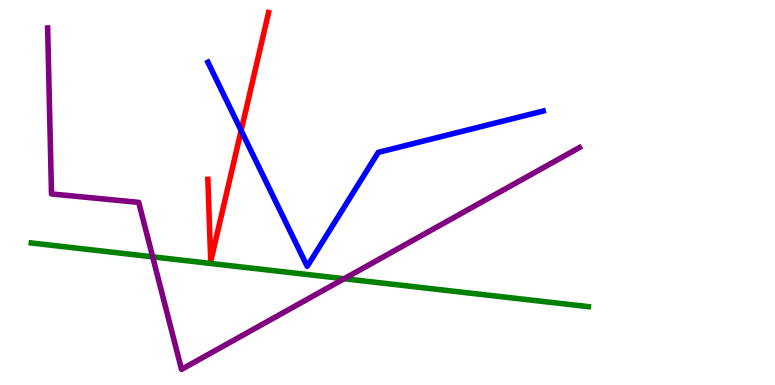[{'lines': ['blue', 'red'], 'intersections': [{'x': 3.11, 'y': 6.61}]}, {'lines': ['green', 'red'], 'intersections': []}, {'lines': ['purple', 'red'], 'intersections': []}, {'lines': ['blue', 'green'], 'intersections': []}, {'lines': ['blue', 'purple'], 'intersections': []}, {'lines': ['green', 'purple'], 'intersections': [{'x': 1.97, 'y': 3.33}, {'x': 4.44, 'y': 2.76}]}]